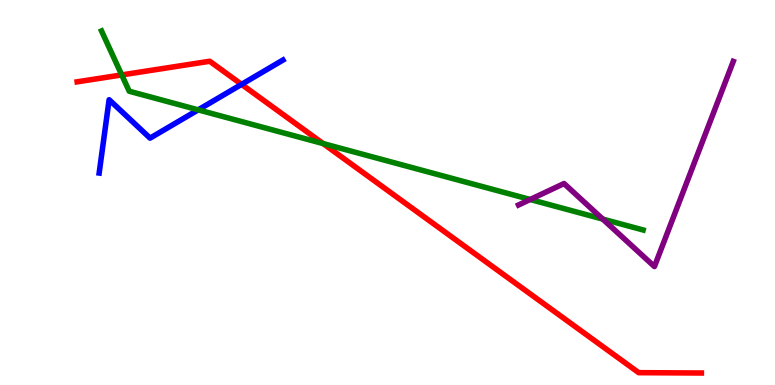[{'lines': ['blue', 'red'], 'intersections': [{'x': 3.12, 'y': 7.81}]}, {'lines': ['green', 'red'], 'intersections': [{'x': 1.57, 'y': 8.05}, {'x': 4.17, 'y': 6.27}]}, {'lines': ['purple', 'red'], 'intersections': []}, {'lines': ['blue', 'green'], 'intersections': [{'x': 2.56, 'y': 7.15}]}, {'lines': ['blue', 'purple'], 'intersections': []}, {'lines': ['green', 'purple'], 'intersections': [{'x': 6.84, 'y': 4.82}, {'x': 7.78, 'y': 4.31}]}]